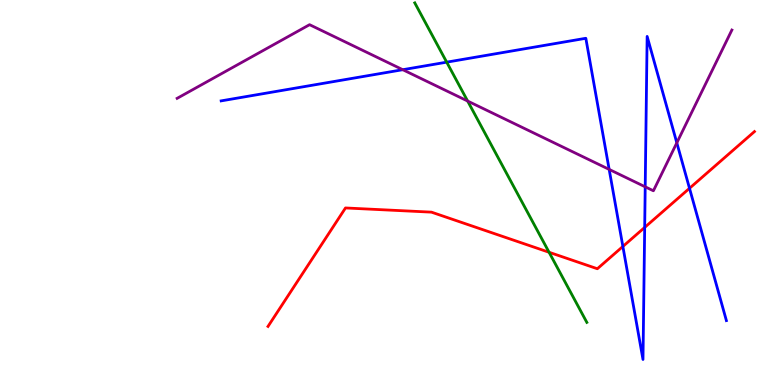[{'lines': ['blue', 'red'], 'intersections': [{'x': 8.04, 'y': 3.6}, {'x': 8.32, 'y': 4.09}, {'x': 8.9, 'y': 5.11}]}, {'lines': ['green', 'red'], 'intersections': [{'x': 7.08, 'y': 3.45}]}, {'lines': ['purple', 'red'], 'intersections': []}, {'lines': ['blue', 'green'], 'intersections': [{'x': 5.76, 'y': 8.39}]}, {'lines': ['blue', 'purple'], 'intersections': [{'x': 5.2, 'y': 8.19}, {'x': 7.86, 'y': 5.6}, {'x': 8.33, 'y': 5.15}, {'x': 8.73, 'y': 6.29}]}, {'lines': ['green', 'purple'], 'intersections': [{'x': 6.03, 'y': 7.38}]}]